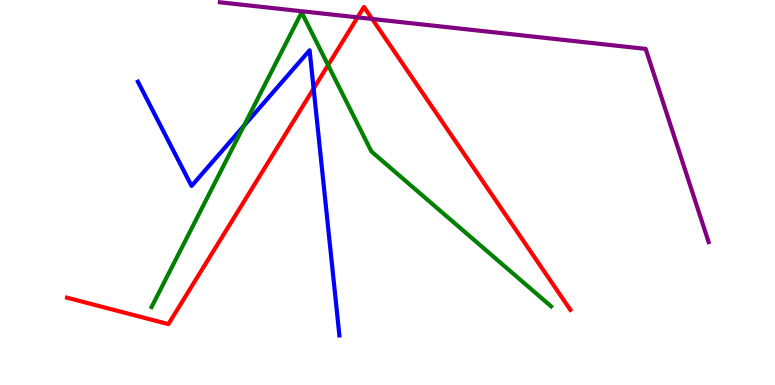[{'lines': ['blue', 'red'], 'intersections': [{'x': 4.05, 'y': 7.7}]}, {'lines': ['green', 'red'], 'intersections': [{'x': 4.23, 'y': 8.31}]}, {'lines': ['purple', 'red'], 'intersections': [{'x': 4.61, 'y': 9.55}, {'x': 4.8, 'y': 9.51}]}, {'lines': ['blue', 'green'], 'intersections': [{'x': 3.15, 'y': 6.73}]}, {'lines': ['blue', 'purple'], 'intersections': []}, {'lines': ['green', 'purple'], 'intersections': []}]